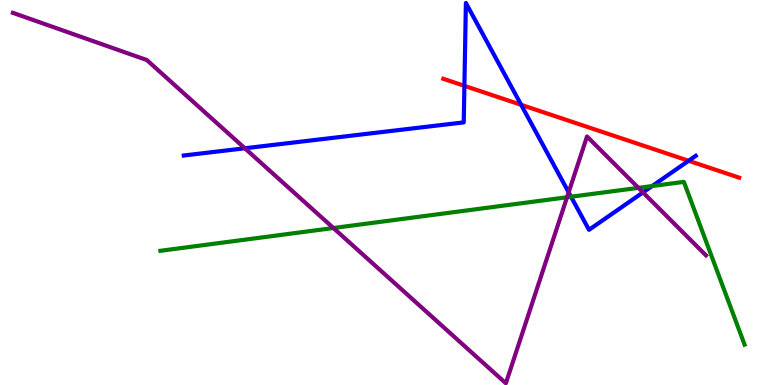[{'lines': ['blue', 'red'], 'intersections': [{'x': 5.99, 'y': 7.77}, {'x': 6.72, 'y': 7.28}, {'x': 8.89, 'y': 5.82}]}, {'lines': ['green', 'red'], 'intersections': []}, {'lines': ['purple', 'red'], 'intersections': []}, {'lines': ['blue', 'green'], 'intersections': [{'x': 7.37, 'y': 4.89}, {'x': 8.41, 'y': 5.17}]}, {'lines': ['blue', 'purple'], 'intersections': [{'x': 3.16, 'y': 6.15}, {'x': 7.34, 'y': 5.0}, {'x': 8.3, 'y': 5.0}]}, {'lines': ['green', 'purple'], 'intersections': [{'x': 4.3, 'y': 4.08}, {'x': 7.32, 'y': 4.88}, {'x': 8.24, 'y': 5.12}]}]